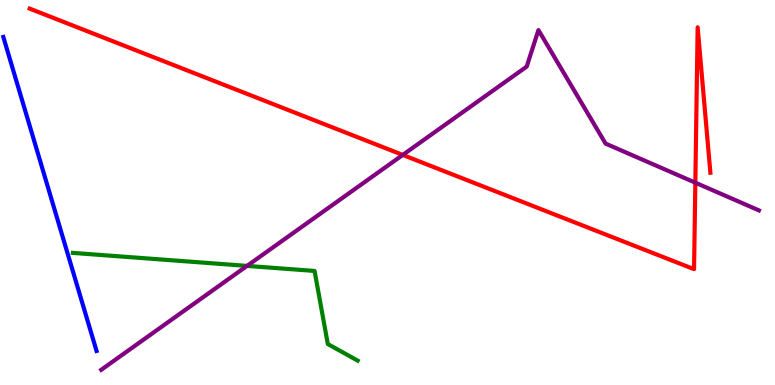[{'lines': ['blue', 'red'], 'intersections': []}, {'lines': ['green', 'red'], 'intersections': []}, {'lines': ['purple', 'red'], 'intersections': [{'x': 5.2, 'y': 5.98}, {'x': 8.97, 'y': 5.25}]}, {'lines': ['blue', 'green'], 'intersections': []}, {'lines': ['blue', 'purple'], 'intersections': []}, {'lines': ['green', 'purple'], 'intersections': [{'x': 3.19, 'y': 3.09}]}]